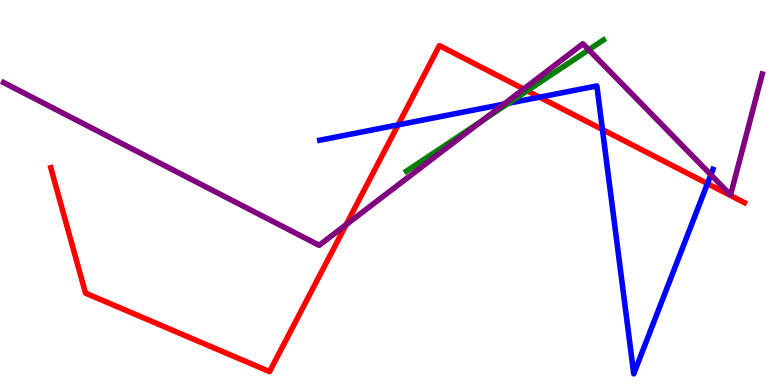[{'lines': ['blue', 'red'], 'intersections': [{'x': 5.14, 'y': 6.76}, {'x': 6.96, 'y': 7.48}, {'x': 7.77, 'y': 6.64}, {'x': 9.13, 'y': 5.23}]}, {'lines': ['green', 'red'], 'intersections': [{'x': 6.8, 'y': 7.64}]}, {'lines': ['purple', 'red'], 'intersections': [{'x': 4.47, 'y': 4.16}, {'x': 6.76, 'y': 7.69}]}, {'lines': ['blue', 'green'], 'intersections': [{'x': 6.56, 'y': 7.32}]}, {'lines': ['blue', 'purple'], 'intersections': [{'x': 6.5, 'y': 7.29}, {'x': 9.17, 'y': 5.46}]}, {'lines': ['green', 'purple'], 'intersections': [{'x': 6.22, 'y': 6.86}, {'x': 7.6, 'y': 8.71}]}]